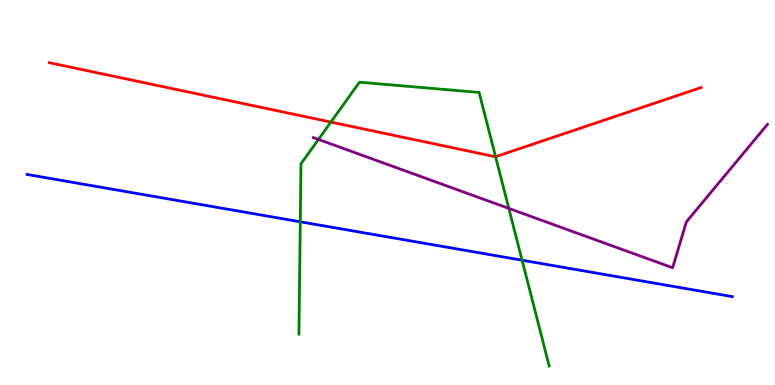[{'lines': ['blue', 'red'], 'intersections': []}, {'lines': ['green', 'red'], 'intersections': [{'x': 4.27, 'y': 6.83}, {'x': 6.39, 'y': 5.93}]}, {'lines': ['purple', 'red'], 'intersections': []}, {'lines': ['blue', 'green'], 'intersections': [{'x': 3.87, 'y': 4.24}, {'x': 6.74, 'y': 3.24}]}, {'lines': ['blue', 'purple'], 'intersections': []}, {'lines': ['green', 'purple'], 'intersections': [{'x': 4.11, 'y': 6.38}, {'x': 6.57, 'y': 4.59}]}]